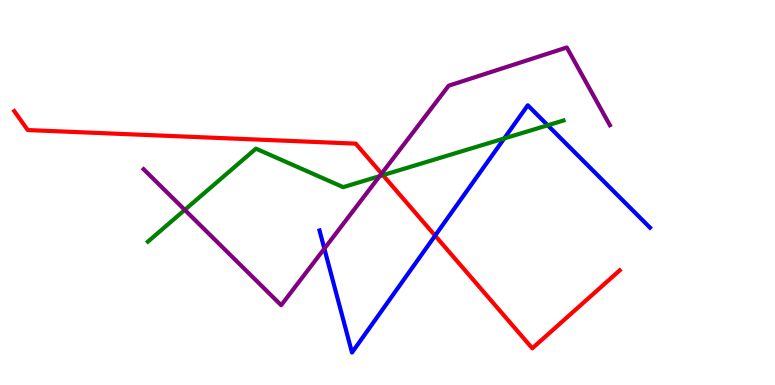[{'lines': ['blue', 'red'], 'intersections': [{'x': 5.61, 'y': 3.88}]}, {'lines': ['green', 'red'], 'intersections': [{'x': 4.94, 'y': 5.45}]}, {'lines': ['purple', 'red'], 'intersections': [{'x': 4.92, 'y': 5.49}]}, {'lines': ['blue', 'green'], 'intersections': [{'x': 6.51, 'y': 6.4}, {'x': 7.07, 'y': 6.75}]}, {'lines': ['blue', 'purple'], 'intersections': [{'x': 4.19, 'y': 3.54}]}, {'lines': ['green', 'purple'], 'intersections': [{'x': 2.38, 'y': 4.55}, {'x': 4.9, 'y': 5.43}]}]